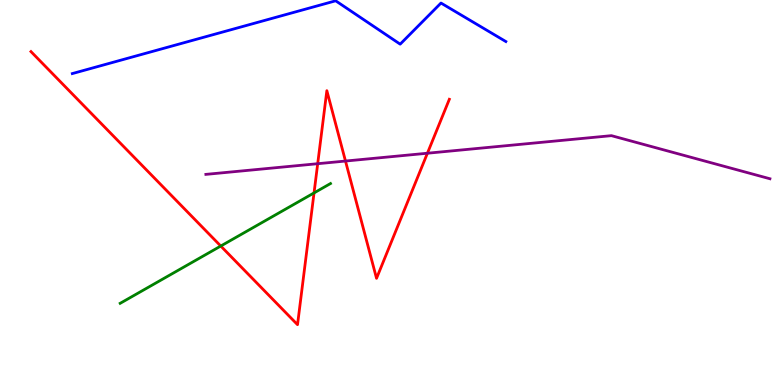[{'lines': ['blue', 'red'], 'intersections': []}, {'lines': ['green', 'red'], 'intersections': [{'x': 2.85, 'y': 3.61}, {'x': 4.05, 'y': 4.99}]}, {'lines': ['purple', 'red'], 'intersections': [{'x': 4.1, 'y': 5.75}, {'x': 4.46, 'y': 5.82}, {'x': 5.52, 'y': 6.02}]}, {'lines': ['blue', 'green'], 'intersections': []}, {'lines': ['blue', 'purple'], 'intersections': []}, {'lines': ['green', 'purple'], 'intersections': []}]